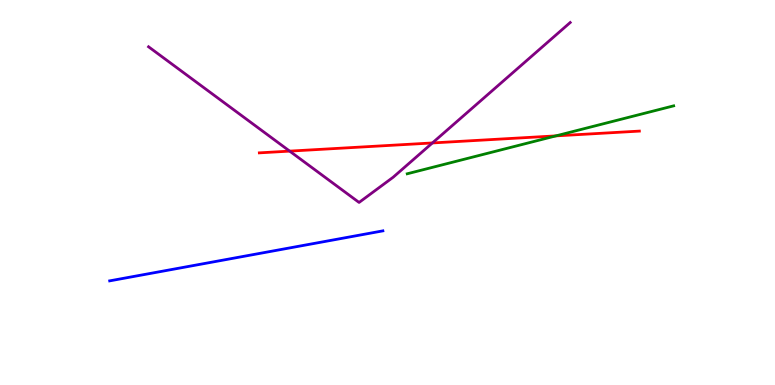[{'lines': ['blue', 'red'], 'intersections': []}, {'lines': ['green', 'red'], 'intersections': [{'x': 7.17, 'y': 6.47}]}, {'lines': ['purple', 'red'], 'intersections': [{'x': 3.74, 'y': 6.07}, {'x': 5.58, 'y': 6.29}]}, {'lines': ['blue', 'green'], 'intersections': []}, {'lines': ['blue', 'purple'], 'intersections': []}, {'lines': ['green', 'purple'], 'intersections': []}]